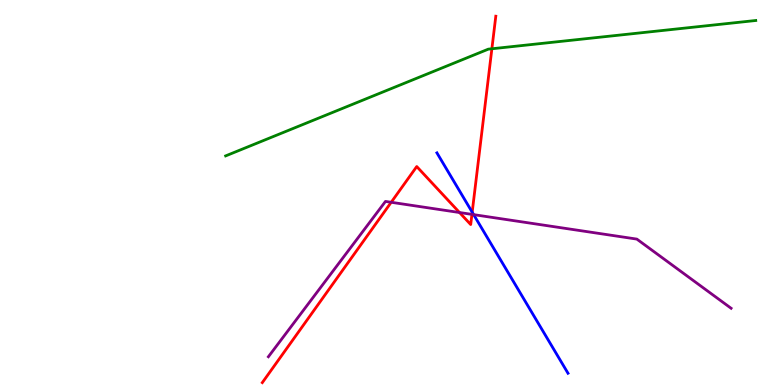[{'lines': ['blue', 'red'], 'intersections': [{'x': 6.09, 'y': 4.49}]}, {'lines': ['green', 'red'], 'intersections': [{'x': 6.35, 'y': 8.73}]}, {'lines': ['purple', 'red'], 'intersections': [{'x': 5.05, 'y': 4.75}, {'x': 5.93, 'y': 4.48}, {'x': 6.09, 'y': 4.43}]}, {'lines': ['blue', 'green'], 'intersections': []}, {'lines': ['blue', 'purple'], 'intersections': [{'x': 6.11, 'y': 4.42}]}, {'lines': ['green', 'purple'], 'intersections': []}]